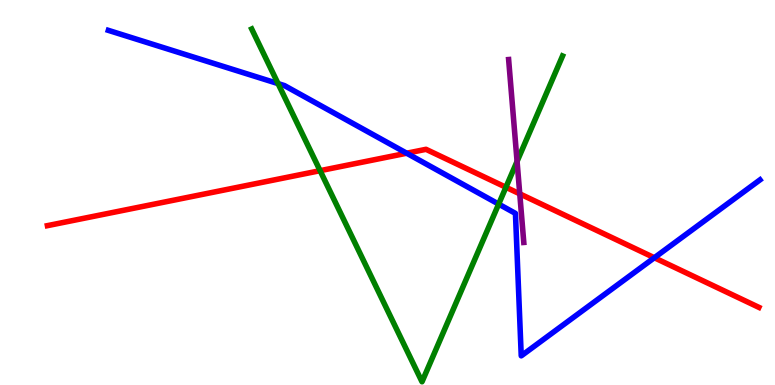[{'lines': ['blue', 'red'], 'intersections': [{'x': 5.25, 'y': 6.02}, {'x': 8.44, 'y': 3.31}]}, {'lines': ['green', 'red'], 'intersections': [{'x': 4.13, 'y': 5.57}, {'x': 6.53, 'y': 5.14}]}, {'lines': ['purple', 'red'], 'intersections': [{'x': 6.71, 'y': 4.97}]}, {'lines': ['blue', 'green'], 'intersections': [{'x': 3.59, 'y': 7.83}, {'x': 6.43, 'y': 4.7}]}, {'lines': ['blue', 'purple'], 'intersections': []}, {'lines': ['green', 'purple'], 'intersections': [{'x': 6.67, 'y': 5.81}]}]